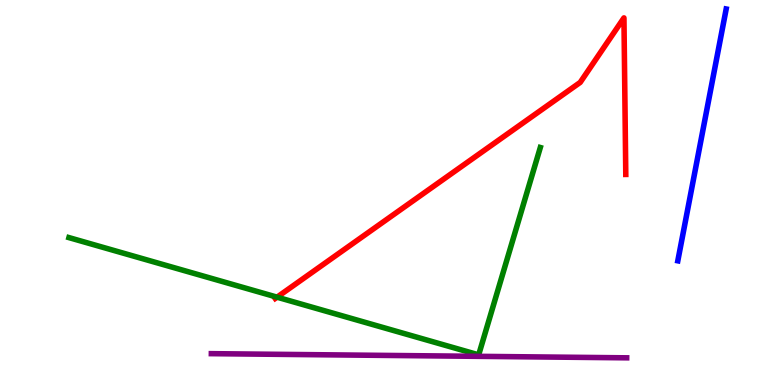[{'lines': ['blue', 'red'], 'intersections': []}, {'lines': ['green', 'red'], 'intersections': [{'x': 3.57, 'y': 2.28}]}, {'lines': ['purple', 'red'], 'intersections': []}, {'lines': ['blue', 'green'], 'intersections': []}, {'lines': ['blue', 'purple'], 'intersections': []}, {'lines': ['green', 'purple'], 'intersections': []}]